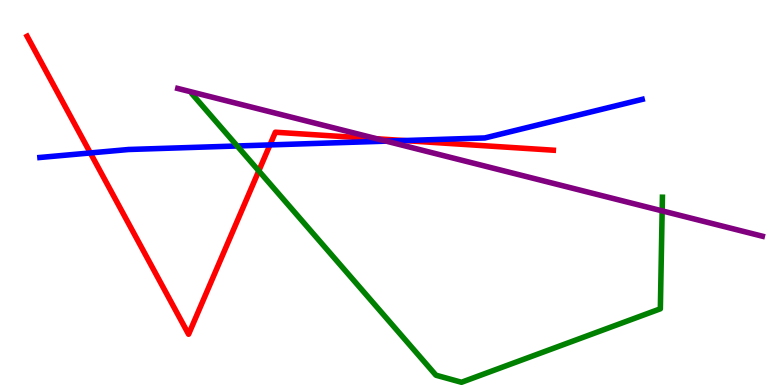[{'lines': ['blue', 'red'], 'intersections': [{'x': 1.17, 'y': 6.03}, {'x': 3.48, 'y': 6.24}, {'x': 5.22, 'y': 6.35}]}, {'lines': ['green', 'red'], 'intersections': [{'x': 3.34, 'y': 5.56}]}, {'lines': ['purple', 'red'], 'intersections': [{'x': 4.86, 'y': 6.4}]}, {'lines': ['blue', 'green'], 'intersections': [{'x': 3.06, 'y': 6.21}]}, {'lines': ['blue', 'purple'], 'intersections': [{'x': 4.98, 'y': 6.33}]}, {'lines': ['green', 'purple'], 'intersections': [{'x': 8.54, 'y': 4.52}]}]